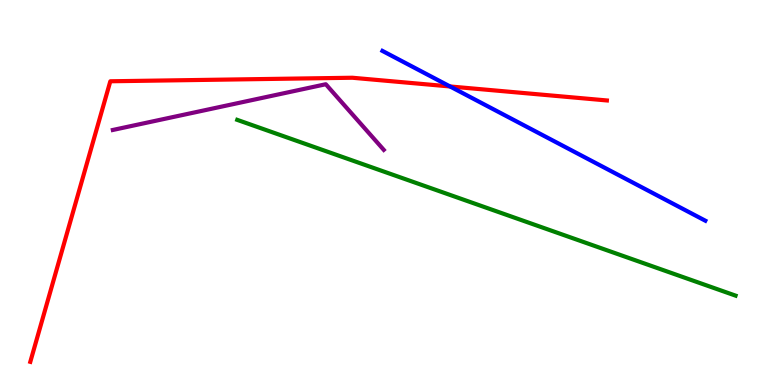[{'lines': ['blue', 'red'], 'intersections': [{'x': 5.81, 'y': 7.75}]}, {'lines': ['green', 'red'], 'intersections': []}, {'lines': ['purple', 'red'], 'intersections': []}, {'lines': ['blue', 'green'], 'intersections': []}, {'lines': ['blue', 'purple'], 'intersections': []}, {'lines': ['green', 'purple'], 'intersections': []}]